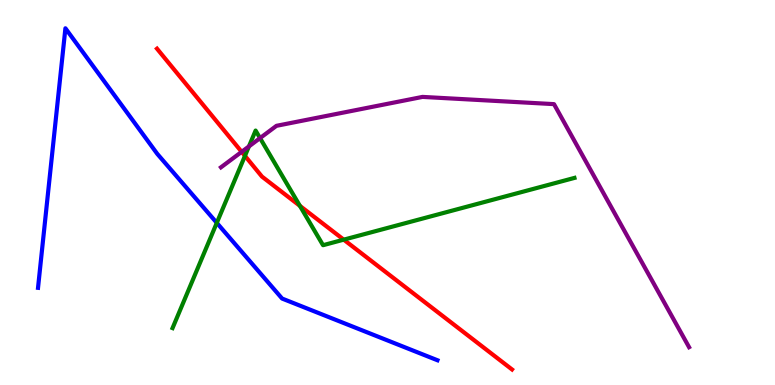[{'lines': ['blue', 'red'], 'intersections': []}, {'lines': ['green', 'red'], 'intersections': [{'x': 3.16, 'y': 5.95}, {'x': 3.87, 'y': 4.65}, {'x': 4.44, 'y': 3.77}]}, {'lines': ['purple', 'red'], 'intersections': [{'x': 3.12, 'y': 6.06}]}, {'lines': ['blue', 'green'], 'intersections': [{'x': 2.8, 'y': 4.21}]}, {'lines': ['blue', 'purple'], 'intersections': []}, {'lines': ['green', 'purple'], 'intersections': [{'x': 3.21, 'y': 6.2}, {'x': 3.36, 'y': 6.41}]}]